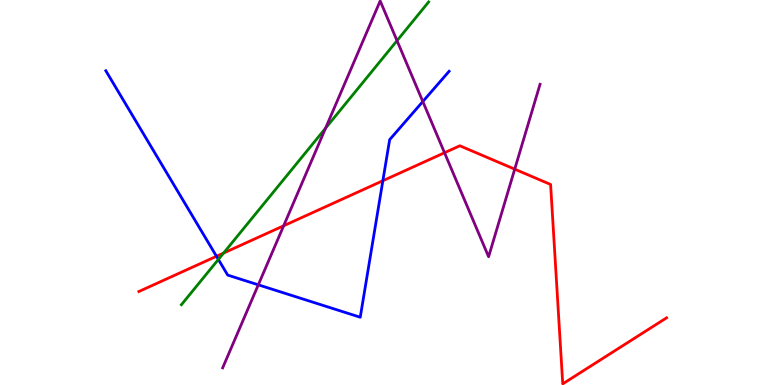[{'lines': ['blue', 'red'], 'intersections': [{'x': 2.79, 'y': 3.34}, {'x': 4.94, 'y': 5.31}]}, {'lines': ['green', 'red'], 'intersections': [{'x': 2.89, 'y': 3.43}]}, {'lines': ['purple', 'red'], 'intersections': [{'x': 3.66, 'y': 4.14}, {'x': 5.74, 'y': 6.03}, {'x': 6.64, 'y': 5.61}]}, {'lines': ['blue', 'green'], 'intersections': [{'x': 2.82, 'y': 3.26}]}, {'lines': ['blue', 'purple'], 'intersections': [{'x': 3.33, 'y': 2.6}, {'x': 5.46, 'y': 7.36}]}, {'lines': ['green', 'purple'], 'intersections': [{'x': 4.2, 'y': 6.67}, {'x': 5.12, 'y': 8.94}]}]